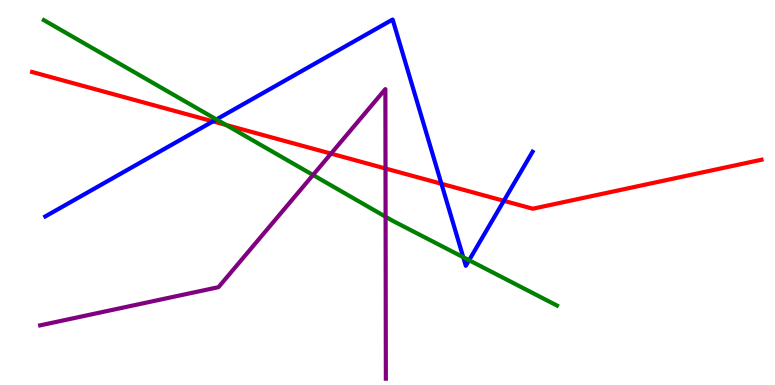[{'lines': ['blue', 'red'], 'intersections': [{'x': 2.75, 'y': 6.85}, {'x': 5.7, 'y': 5.23}, {'x': 6.5, 'y': 4.78}]}, {'lines': ['green', 'red'], 'intersections': [{'x': 2.92, 'y': 6.75}]}, {'lines': ['purple', 'red'], 'intersections': [{'x': 4.27, 'y': 6.01}, {'x': 4.97, 'y': 5.62}]}, {'lines': ['blue', 'green'], 'intersections': [{'x': 2.79, 'y': 6.9}, {'x': 5.98, 'y': 3.32}, {'x': 6.05, 'y': 3.24}]}, {'lines': ['blue', 'purple'], 'intersections': []}, {'lines': ['green', 'purple'], 'intersections': [{'x': 4.04, 'y': 5.45}, {'x': 4.98, 'y': 4.37}]}]